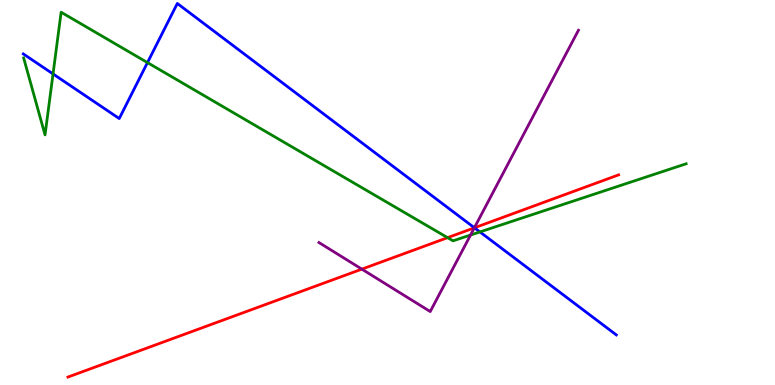[{'lines': ['blue', 'red'], 'intersections': [{'x': 6.12, 'y': 4.08}]}, {'lines': ['green', 'red'], 'intersections': [{'x': 5.78, 'y': 3.83}]}, {'lines': ['purple', 'red'], 'intersections': [{'x': 4.67, 'y': 3.01}, {'x': 6.12, 'y': 4.08}]}, {'lines': ['blue', 'green'], 'intersections': [{'x': 0.684, 'y': 8.08}, {'x': 1.9, 'y': 8.37}, {'x': 6.19, 'y': 3.98}]}, {'lines': ['blue', 'purple'], 'intersections': [{'x': 6.12, 'y': 4.08}]}, {'lines': ['green', 'purple'], 'intersections': [{'x': 6.07, 'y': 3.9}]}]